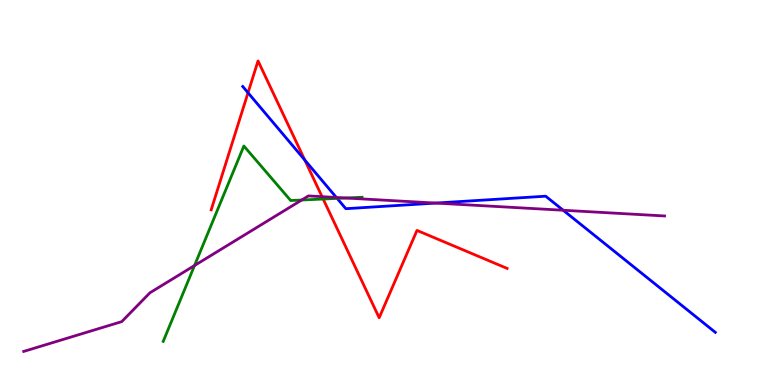[{'lines': ['blue', 'red'], 'intersections': [{'x': 3.2, 'y': 7.59}, {'x': 3.93, 'y': 5.84}]}, {'lines': ['green', 'red'], 'intersections': [{'x': 4.17, 'y': 4.83}]}, {'lines': ['purple', 'red'], 'intersections': [{'x': 4.16, 'y': 4.89}]}, {'lines': ['blue', 'green'], 'intersections': [{'x': 4.35, 'y': 4.85}]}, {'lines': ['blue', 'purple'], 'intersections': [{'x': 4.34, 'y': 4.87}, {'x': 5.62, 'y': 4.73}, {'x': 7.27, 'y': 4.54}]}, {'lines': ['green', 'purple'], 'intersections': [{'x': 2.51, 'y': 3.1}, {'x': 3.89, 'y': 4.8}, {'x': 4.46, 'y': 4.86}]}]